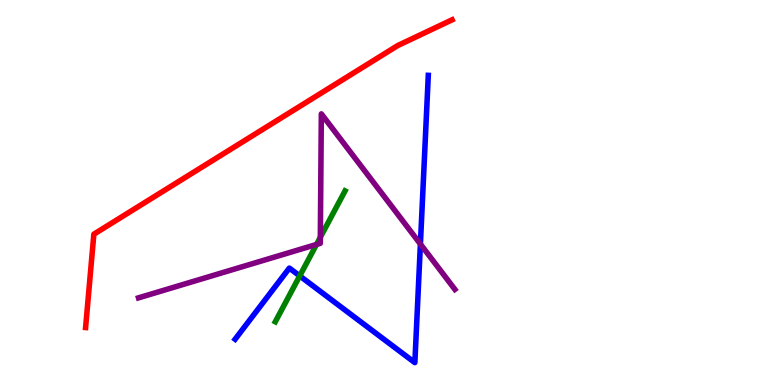[{'lines': ['blue', 'red'], 'intersections': []}, {'lines': ['green', 'red'], 'intersections': []}, {'lines': ['purple', 'red'], 'intersections': []}, {'lines': ['blue', 'green'], 'intersections': [{'x': 3.87, 'y': 2.83}]}, {'lines': ['blue', 'purple'], 'intersections': [{'x': 5.42, 'y': 3.66}]}, {'lines': ['green', 'purple'], 'intersections': [{'x': 4.08, 'y': 3.65}, {'x': 4.13, 'y': 3.84}]}]